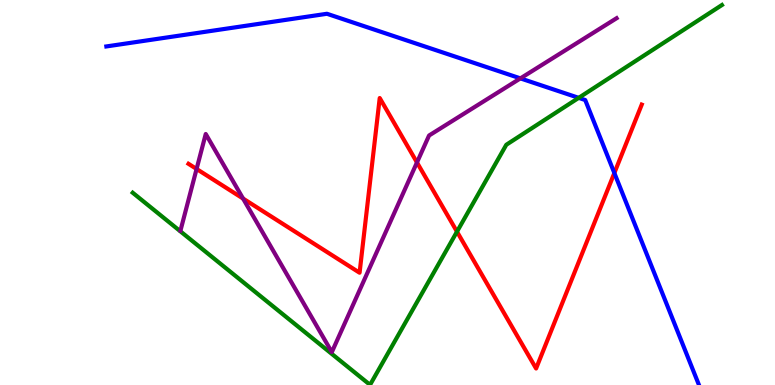[{'lines': ['blue', 'red'], 'intersections': [{'x': 7.93, 'y': 5.51}]}, {'lines': ['green', 'red'], 'intersections': [{'x': 5.9, 'y': 3.98}]}, {'lines': ['purple', 'red'], 'intersections': [{'x': 2.54, 'y': 5.61}, {'x': 3.14, 'y': 4.84}, {'x': 5.38, 'y': 5.78}]}, {'lines': ['blue', 'green'], 'intersections': [{'x': 7.47, 'y': 7.46}]}, {'lines': ['blue', 'purple'], 'intersections': [{'x': 6.71, 'y': 7.96}]}, {'lines': ['green', 'purple'], 'intersections': []}]